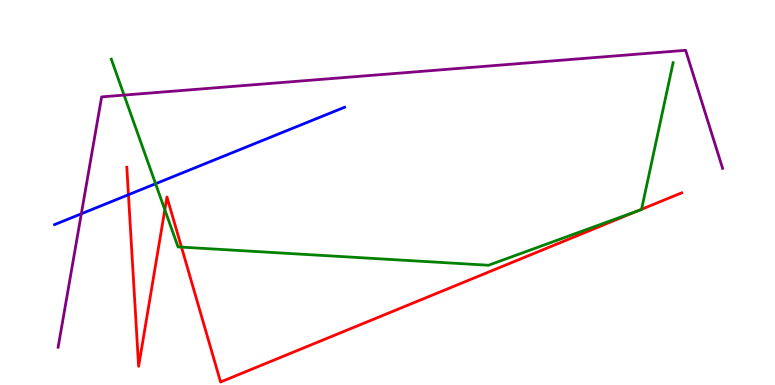[{'lines': ['blue', 'red'], 'intersections': [{'x': 1.66, 'y': 4.94}]}, {'lines': ['green', 'red'], 'intersections': [{'x': 2.13, 'y': 4.55}, {'x': 2.34, 'y': 3.58}, {'x': 8.23, 'y': 4.52}, {'x': 8.28, 'y': 4.56}]}, {'lines': ['purple', 'red'], 'intersections': []}, {'lines': ['blue', 'green'], 'intersections': [{'x': 2.01, 'y': 5.23}]}, {'lines': ['blue', 'purple'], 'intersections': [{'x': 1.05, 'y': 4.45}]}, {'lines': ['green', 'purple'], 'intersections': [{'x': 1.6, 'y': 7.53}]}]